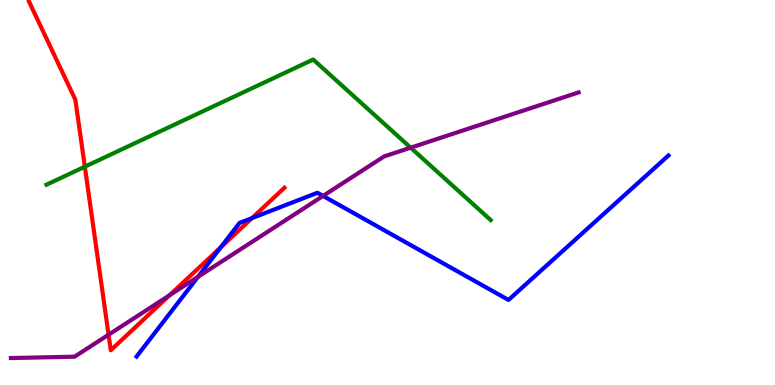[{'lines': ['blue', 'red'], 'intersections': [{'x': 2.85, 'y': 3.57}, {'x': 3.25, 'y': 4.33}]}, {'lines': ['green', 'red'], 'intersections': [{'x': 1.09, 'y': 5.67}]}, {'lines': ['purple', 'red'], 'intersections': [{'x': 1.4, 'y': 1.31}, {'x': 2.19, 'y': 2.33}]}, {'lines': ['blue', 'green'], 'intersections': []}, {'lines': ['blue', 'purple'], 'intersections': [{'x': 2.55, 'y': 2.81}, {'x': 4.17, 'y': 4.91}]}, {'lines': ['green', 'purple'], 'intersections': [{'x': 5.3, 'y': 6.16}]}]